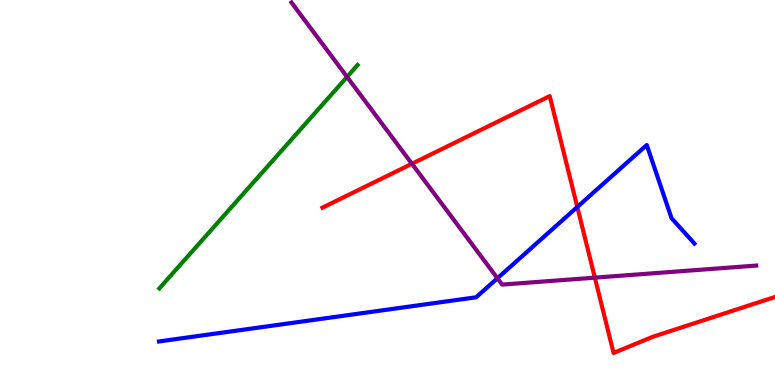[{'lines': ['blue', 'red'], 'intersections': [{'x': 7.45, 'y': 4.62}]}, {'lines': ['green', 'red'], 'intersections': []}, {'lines': ['purple', 'red'], 'intersections': [{'x': 5.32, 'y': 5.75}, {'x': 7.68, 'y': 2.79}]}, {'lines': ['blue', 'green'], 'intersections': []}, {'lines': ['blue', 'purple'], 'intersections': [{'x': 6.42, 'y': 2.77}]}, {'lines': ['green', 'purple'], 'intersections': [{'x': 4.48, 'y': 8.0}]}]